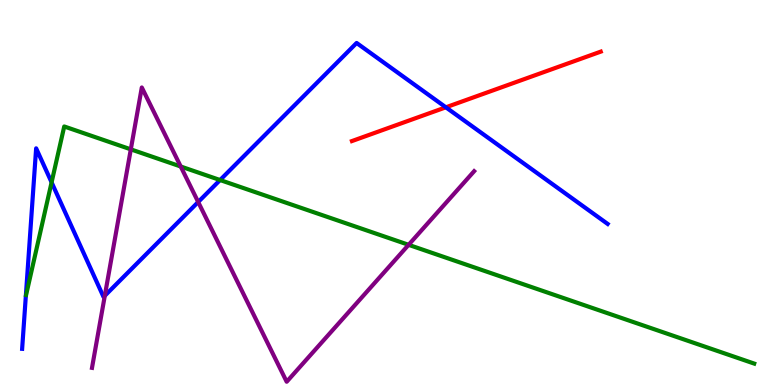[{'lines': ['blue', 'red'], 'intersections': [{'x': 5.75, 'y': 7.21}]}, {'lines': ['green', 'red'], 'intersections': []}, {'lines': ['purple', 'red'], 'intersections': []}, {'lines': ['blue', 'green'], 'intersections': [{'x': 0.666, 'y': 5.26}, {'x': 2.84, 'y': 5.32}]}, {'lines': ['blue', 'purple'], 'intersections': [{'x': 1.35, 'y': 2.32}, {'x': 2.56, 'y': 4.75}]}, {'lines': ['green', 'purple'], 'intersections': [{'x': 1.69, 'y': 6.12}, {'x': 2.33, 'y': 5.68}, {'x': 5.27, 'y': 3.64}]}]